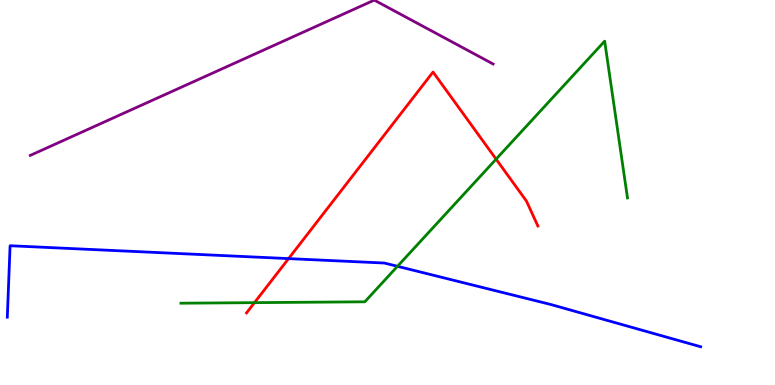[{'lines': ['blue', 'red'], 'intersections': [{'x': 3.72, 'y': 3.28}]}, {'lines': ['green', 'red'], 'intersections': [{'x': 3.28, 'y': 2.14}, {'x': 6.4, 'y': 5.87}]}, {'lines': ['purple', 'red'], 'intersections': []}, {'lines': ['blue', 'green'], 'intersections': [{'x': 5.13, 'y': 3.08}]}, {'lines': ['blue', 'purple'], 'intersections': []}, {'lines': ['green', 'purple'], 'intersections': []}]